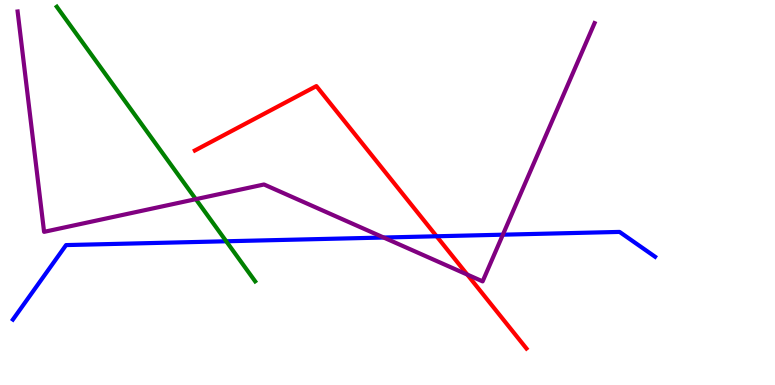[{'lines': ['blue', 'red'], 'intersections': [{'x': 5.63, 'y': 3.86}]}, {'lines': ['green', 'red'], 'intersections': []}, {'lines': ['purple', 'red'], 'intersections': [{'x': 6.03, 'y': 2.87}]}, {'lines': ['blue', 'green'], 'intersections': [{'x': 2.92, 'y': 3.73}]}, {'lines': ['blue', 'purple'], 'intersections': [{'x': 4.95, 'y': 3.83}, {'x': 6.49, 'y': 3.9}]}, {'lines': ['green', 'purple'], 'intersections': [{'x': 2.53, 'y': 4.83}]}]